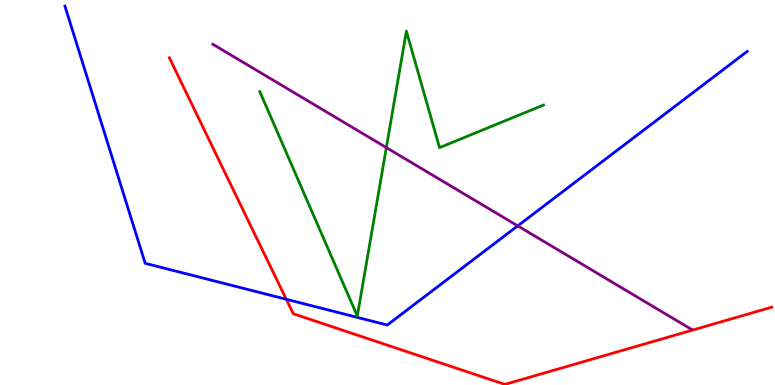[{'lines': ['blue', 'red'], 'intersections': [{'x': 3.69, 'y': 2.23}]}, {'lines': ['green', 'red'], 'intersections': []}, {'lines': ['purple', 'red'], 'intersections': []}, {'lines': ['blue', 'green'], 'intersections': []}, {'lines': ['blue', 'purple'], 'intersections': [{'x': 6.68, 'y': 4.13}]}, {'lines': ['green', 'purple'], 'intersections': [{'x': 4.98, 'y': 6.17}]}]